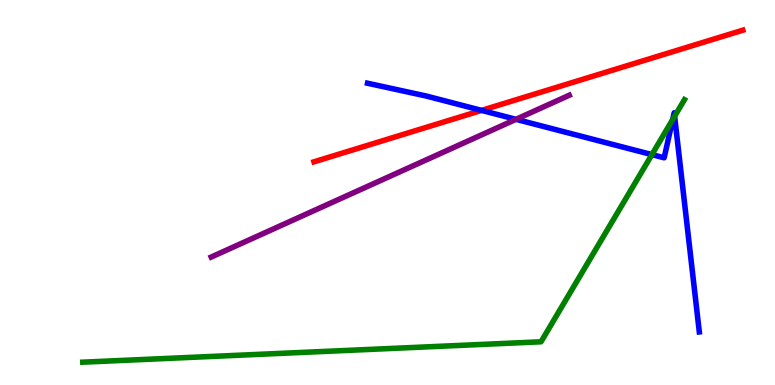[{'lines': ['blue', 'red'], 'intersections': [{'x': 6.21, 'y': 7.13}]}, {'lines': ['green', 'red'], 'intersections': []}, {'lines': ['purple', 'red'], 'intersections': []}, {'lines': ['blue', 'green'], 'intersections': [{'x': 8.41, 'y': 5.98}, {'x': 8.68, 'y': 6.9}, {'x': 8.7, 'y': 6.98}]}, {'lines': ['blue', 'purple'], 'intersections': [{'x': 6.66, 'y': 6.9}]}, {'lines': ['green', 'purple'], 'intersections': []}]